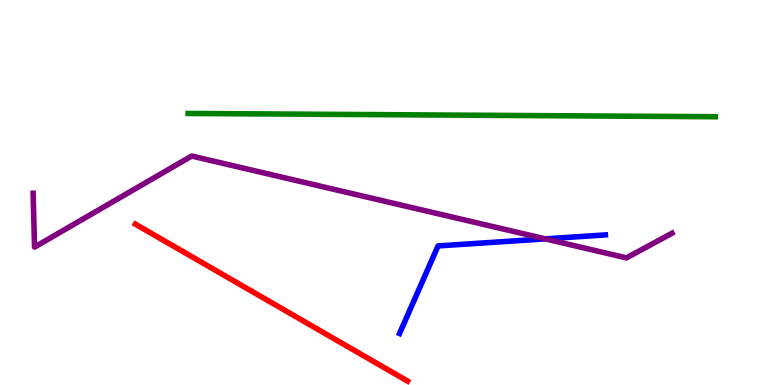[{'lines': ['blue', 'red'], 'intersections': []}, {'lines': ['green', 'red'], 'intersections': []}, {'lines': ['purple', 'red'], 'intersections': []}, {'lines': ['blue', 'green'], 'intersections': []}, {'lines': ['blue', 'purple'], 'intersections': [{'x': 7.04, 'y': 3.8}]}, {'lines': ['green', 'purple'], 'intersections': []}]